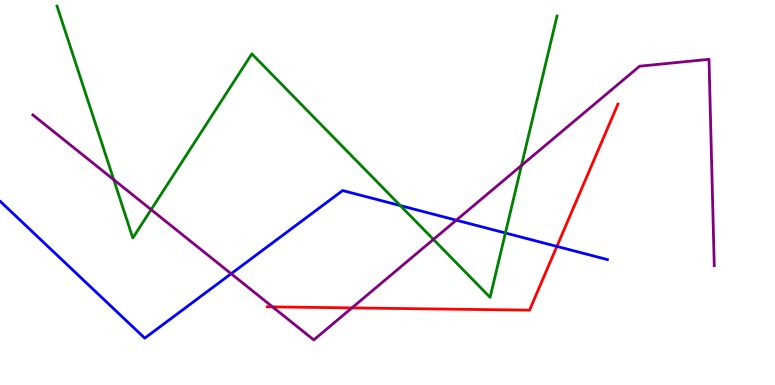[{'lines': ['blue', 'red'], 'intersections': [{'x': 7.19, 'y': 3.6}]}, {'lines': ['green', 'red'], 'intersections': []}, {'lines': ['purple', 'red'], 'intersections': [{'x': 3.52, 'y': 2.03}, {'x': 4.54, 'y': 2.0}]}, {'lines': ['blue', 'green'], 'intersections': [{'x': 5.17, 'y': 4.66}, {'x': 6.52, 'y': 3.95}]}, {'lines': ['blue', 'purple'], 'intersections': [{'x': 2.98, 'y': 2.89}, {'x': 5.89, 'y': 4.28}]}, {'lines': ['green', 'purple'], 'intersections': [{'x': 1.47, 'y': 5.33}, {'x': 1.95, 'y': 4.55}, {'x': 5.59, 'y': 3.78}, {'x': 6.73, 'y': 5.7}]}]